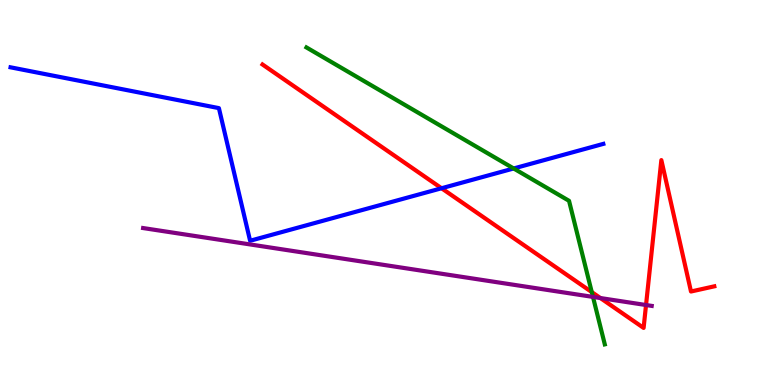[{'lines': ['blue', 'red'], 'intersections': [{'x': 5.7, 'y': 5.11}]}, {'lines': ['green', 'red'], 'intersections': [{'x': 7.64, 'y': 2.41}]}, {'lines': ['purple', 'red'], 'intersections': [{'x': 7.75, 'y': 2.26}, {'x': 8.34, 'y': 2.08}]}, {'lines': ['blue', 'green'], 'intersections': [{'x': 6.63, 'y': 5.62}]}, {'lines': ['blue', 'purple'], 'intersections': []}, {'lines': ['green', 'purple'], 'intersections': [{'x': 7.65, 'y': 2.29}]}]